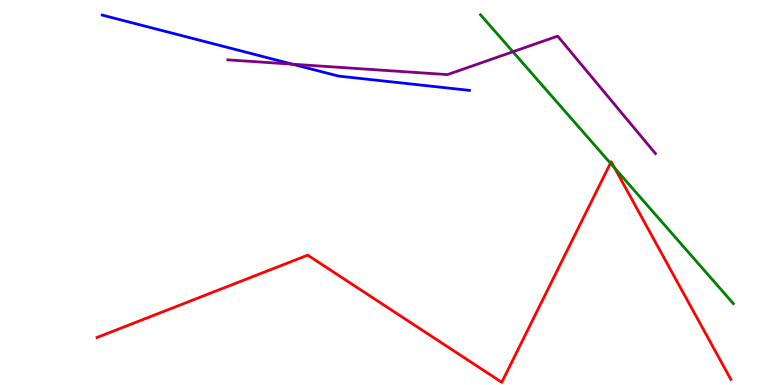[{'lines': ['blue', 'red'], 'intersections': []}, {'lines': ['green', 'red'], 'intersections': [{'x': 7.88, 'y': 5.76}, {'x': 7.93, 'y': 5.64}]}, {'lines': ['purple', 'red'], 'intersections': []}, {'lines': ['blue', 'green'], 'intersections': []}, {'lines': ['blue', 'purple'], 'intersections': [{'x': 3.77, 'y': 8.33}]}, {'lines': ['green', 'purple'], 'intersections': [{'x': 6.62, 'y': 8.66}]}]